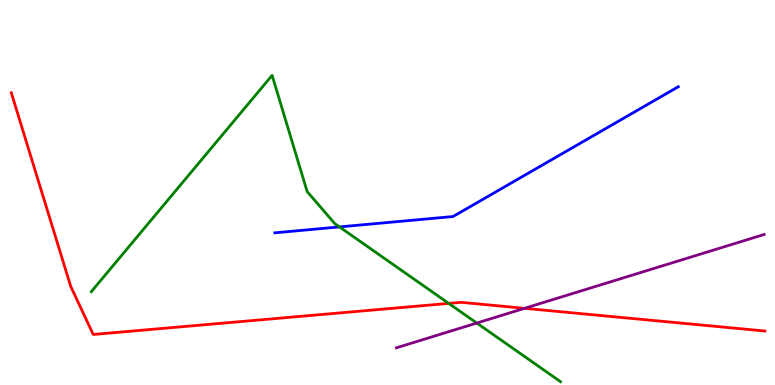[{'lines': ['blue', 'red'], 'intersections': []}, {'lines': ['green', 'red'], 'intersections': [{'x': 5.79, 'y': 2.12}]}, {'lines': ['purple', 'red'], 'intersections': [{'x': 6.77, 'y': 1.99}]}, {'lines': ['blue', 'green'], 'intersections': [{'x': 4.38, 'y': 4.11}]}, {'lines': ['blue', 'purple'], 'intersections': []}, {'lines': ['green', 'purple'], 'intersections': [{'x': 6.15, 'y': 1.61}]}]